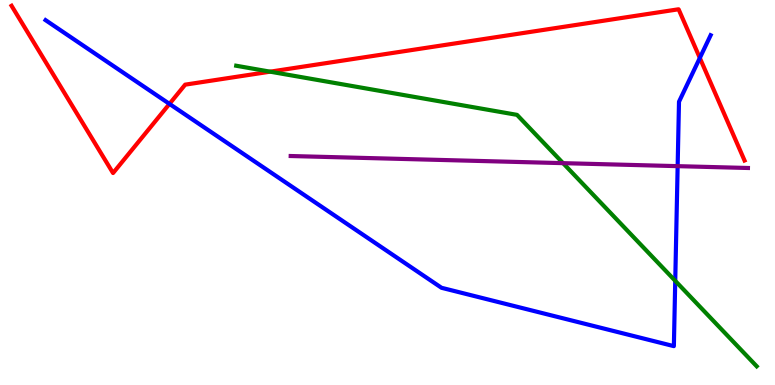[{'lines': ['blue', 'red'], 'intersections': [{'x': 2.19, 'y': 7.3}, {'x': 9.03, 'y': 8.49}]}, {'lines': ['green', 'red'], 'intersections': [{'x': 3.49, 'y': 8.14}]}, {'lines': ['purple', 'red'], 'intersections': []}, {'lines': ['blue', 'green'], 'intersections': [{'x': 8.71, 'y': 2.71}]}, {'lines': ['blue', 'purple'], 'intersections': [{'x': 8.74, 'y': 5.68}]}, {'lines': ['green', 'purple'], 'intersections': [{'x': 7.27, 'y': 5.76}]}]